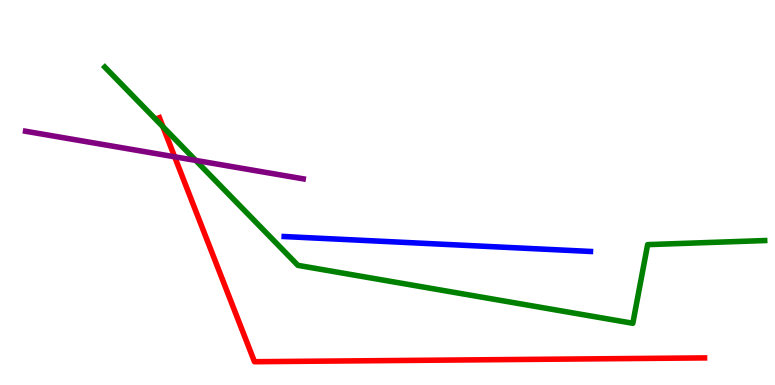[{'lines': ['blue', 'red'], 'intersections': []}, {'lines': ['green', 'red'], 'intersections': [{'x': 2.1, 'y': 6.71}]}, {'lines': ['purple', 'red'], 'intersections': [{'x': 2.25, 'y': 5.93}]}, {'lines': ['blue', 'green'], 'intersections': []}, {'lines': ['blue', 'purple'], 'intersections': []}, {'lines': ['green', 'purple'], 'intersections': [{'x': 2.53, 'y': 5.83}]}]